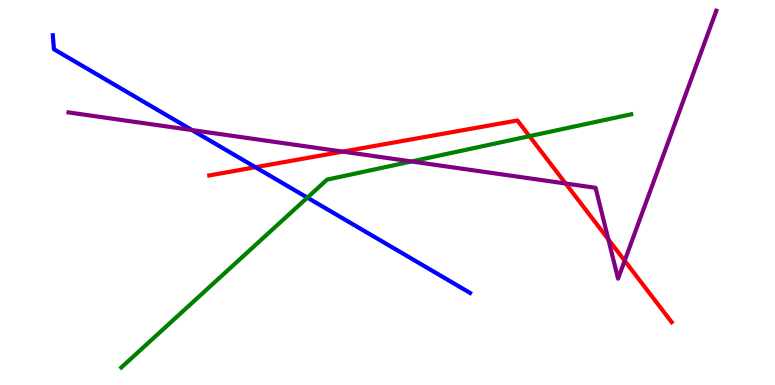[{'lines': ['blue', 'red'], 'intersections': [{'x': 3.3, 'y': 5.66}]}, {'lines': ['green', 'red'], 'intersections': [{'x': 6.83, 'y': 6.46}]}, {'lines': ['purple', 'red'], 'intersections': [{'x': 4.42, 'y': 6.06}, {'x': 7.3, 'y': 5.23}, {'x': 7.85, 'y': 3.78}, {'x': 8.06, 'y': 3.23}]}, {'lines': ['blue', 'green'], 'intersections': [{'x': 3.97, 'y': 4.87}]}, {'lines': ['blue', 'purple'], 'intersections': [{'x': 2.48, 'y': 6.62}]}, {'lines': ['green', 'purple'], 'intersections': [{'x': 5.31, 'y': 5.81}]}]